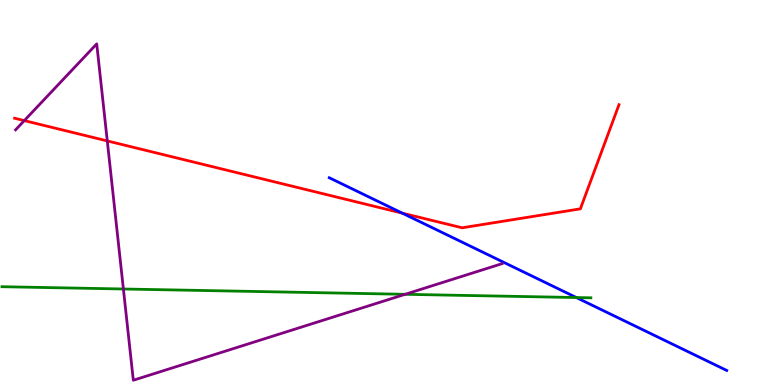[{'lines': ['blue', 'red'], 'intersections': [{'x': 5.19, 'y': 4.46}]}, {'lines': ['green', 'red'], 'intersections': []}, {'lines': ['purple', 'red'], 'intersections': [{'x': 0.314, 'y': 6.87}, {'x': 1.38, 'y': 6.34}]}, {'lines': ['blue', 'green'], 'intersections': [{'x': 7.44, 'y': 2.27}]}, {'lines': ['blue', 'purple'], 'intersections': []}, {'lines': ['green', 'purple'], 'intersections': [{'x': 1.59, 'y': 2.49}, {'x': 5.23, 'y': 2.36}]}]